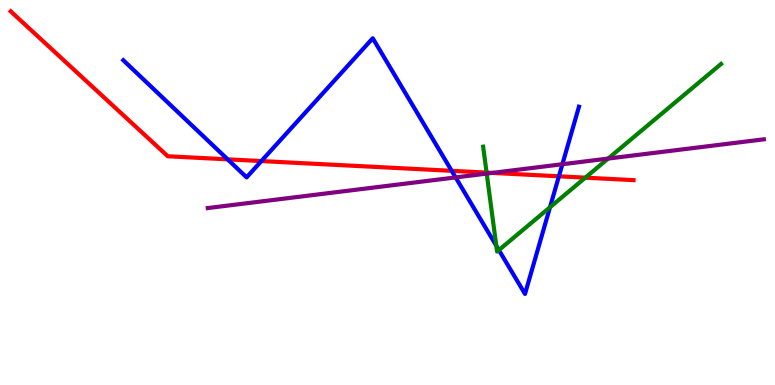[{'lines': ['blue', 'red'], 'intersections': [{'x': 2.94, 'y': 5.86}, {'x': 3.37, 'y': 5.82}, {'x': 5.83, 'y': 5.56}, {'x': 7.21, 'y': 5.42}]}, {'lines': ['green', 'red'], 'intersections': [{'x': 6.28, 'y': 5.52}, {'x': 7.55, 'y': 5.39}]}, {'lines': ['purple', 'red'], 'intersections': [{'x': 6.35, 'y': 5.51}]}, {'lines': ['blue', 'green'], 'intersections': [{'x': 6.4, 'y': 3.62}, {'x': 6.44, 'y': 3.5}, {'x': 7.1, 'y': 4.62}]}, {'lines': ['blue', 'purple'], 'intersections': [{'x': 5.88, 'y': 5.39}, {'x': 7.26, 'y': 5.73}]}, {'lines': ['green', 'purple'], 'intersections': [{'x': 6.28, 'y': 5.49}, {'x': 7.85, 'y': 5.88}]}]